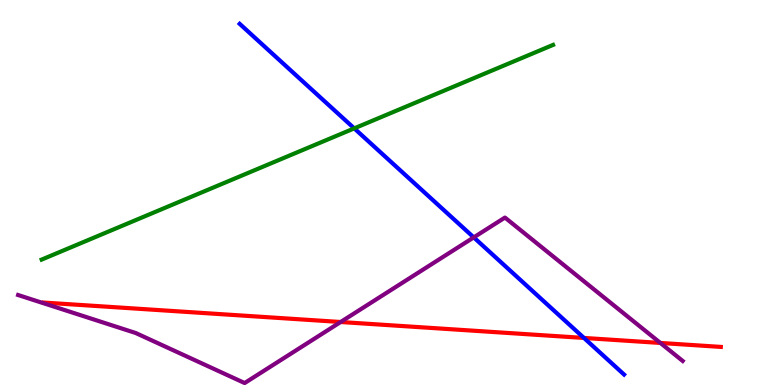[{'lines': ['blue', 'red'], 'intersections': [{'x': 7.54, 'y': 1.22}]}, {'lines': ['green', 'red'], 'intersections': []}, {'lines': ['purple', 'red'], 'intersections': [{'x': 4.4, 'y': 1.64}, {'x': 8.52, 'y': 1.09}]}, {'lines': ['blue', 'green'], 'intersections': [{'x': 4.57, 'y': 6.67}]}, {'lines': ['blue', 'purple'], 'intersections': [{'x': 6.11, 'y': 3.83}]}, {'lines': ['green', 'purple'], 'intersections': []}]